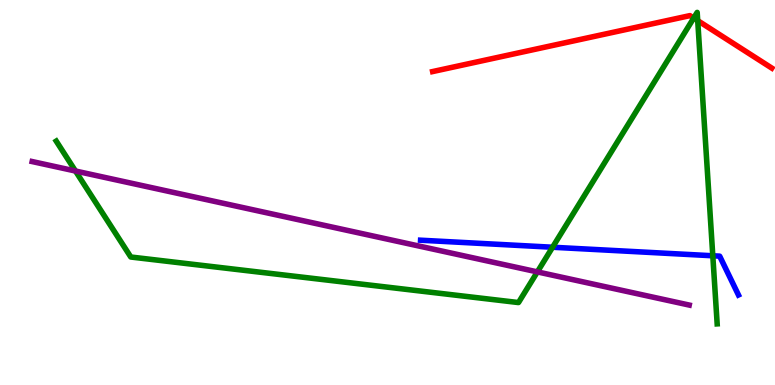[{'lines': ['blue', 'red'], 'intersections': []}, {'lines': ['green', 'red'], 'intersections': [{'x': 8.95, 'y': 9.53}, {'x': 9.0, 'y': 9.46}]}, {'lines': ['purple', 'red'], 'intersections': []}, {'lines': ['blue', 'green'], 'intersections': [{'x': 7.13, 'y': 3.58}, {'x': 9.2, 'y': 3.36}]}, {'lines': ['blue', 'purple'], 'intersections': []}, {'lines': ['green', 'purple'], 'intersections': [{'x': 0.974, 'y': 5.56}, {'x': 6.93, 'y': 2.94}]}]